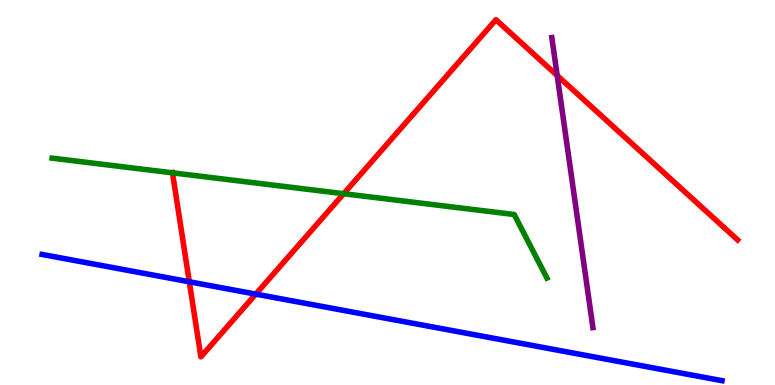[{'lines': ['blue', 'red'], 'intersections': [{'x': 2.44, 'y': 2.68}, {'x': 3.3, 'y': 2.36}]}, {'lines': ['green', 'red'], 'intersections': [{'x': 2.23, 'y': 5.51}, {'x': 4.43, 'y': 4.97}]}, {'lines': ['purple', 'red'], 'intersections': [{'x': 7.19, 'y': 8.04}]}, {'lines': ['blue', 'green'], 'intersections': []}, {'lines': ['blue', 'purple'], 'intersections': []}, {'lines': ['green', 'purple'], 'intersections': []}]